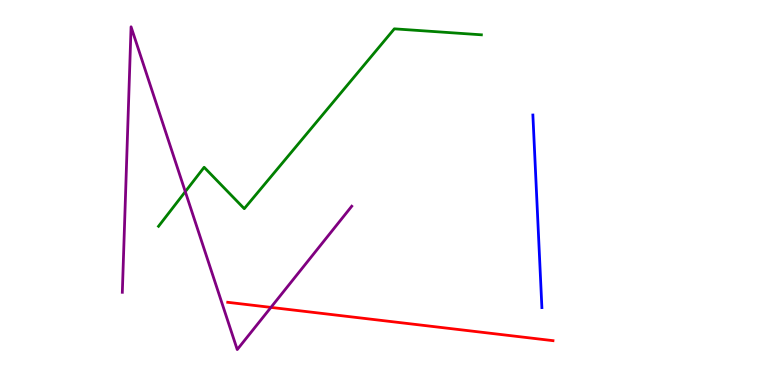[{'lines': ['blue', 'red'], 'intersections': []}, {'lines': ['green', 'red'], 'intersections': []}, {'lines': ['purple', 'red'], 'intersections': [{'x': 3.5, 'y': 2.02}]}, {'lines': ['blue', 'green'], 'intersections': []}, {'lines': ['blue', 'purple'], 'intersections': []}, {'lines': ['green', 'purple'], 'intersections': [{'x': 2.39, 'y': 5.02}]}]